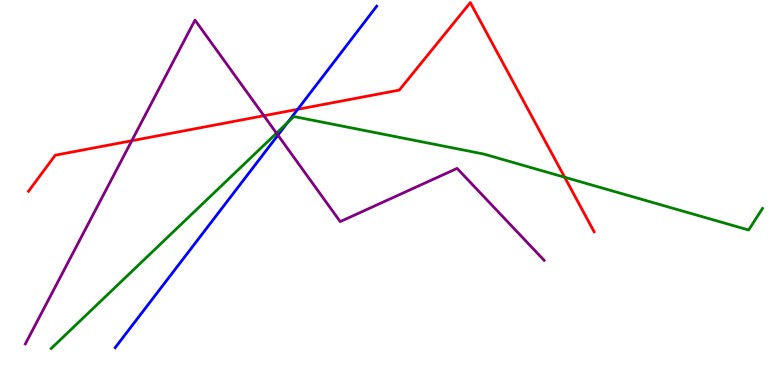[{'lines': ['blue', 'red'], 'intersections': [{'x': 3.84, 'y': 7.16}]}, {'lines': ['green', 'red'], 'intersections': [{'x': 7.29, 'y': 5.4}]}, {'lines': ['purple', 'red'], 'intersections': [{'x': 1.7, 'y': 6.34}, {'x': 3.41, 'y': 6.99}]}, {'lines': ['blue', 'green'], 'intersections': [{'x': 3.71, 'y': 6.81}]}, {'lines': ['blue', 'purple'], 'intersections': [{'x': 3.59, 'y': 6.49}]}, {'lines': ['green', 'purple'], 'intersections': [{'x': 3.57, 'y': 6.54}]}]